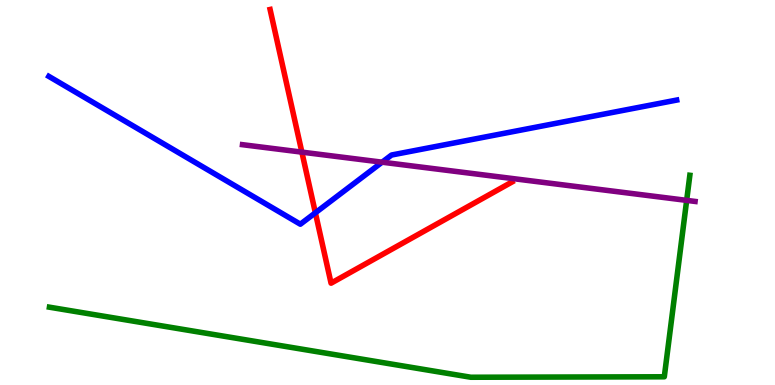[{'lines': ['blue', 'red'], 'intersections': [{'x': 4.07, 'y': 4.47}]}, {'lines': ['green', 'red'], 'intersections': []}, {'lines': ['purple', 'red'], 'intersections': [{'x': 3.9, 'y': 6.05}]}, {'lines': ['blue', 'green'], 'intersections': []}, {'lines': ['blue', 'purple'], 'intersections': [{'x': 4.93, 'y': 5.79}]}, {'lines': ['green', 'purple'], 'intersections': [{'x': 8.86, 'y': 4.8}]}]